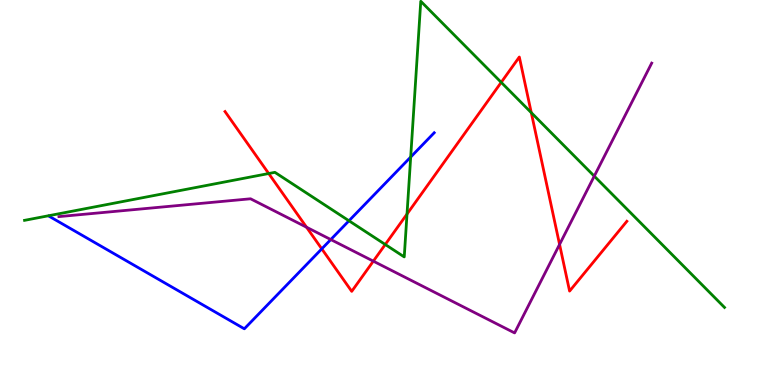[{'lines': ['blue', 'red'], 'intersections': [{'x': 4.15, 'y': 3.54}]}, {'lines': ['green', 'red'], 'intersections': [{'x': 3.47, 'y': 5.49}, {'x': 4.97, 'y': 3.65}, {'x': 5.25, 'y': 4.44}, {'x': 6.47, 'y': 7.86}, {'x': 6.86, 'y': 7.07}]}, {'lines': ['purple', 'red'], 'intersections': [{'x': 3.96, 'y': 4.1}, {'x': 4.82, 'y': 3.22}, {'x': 7.22, 'y': 3.65}]}, {'lines': ['blue', 'green'], 'intersections': [{'x': 4.5, 'y': 4.27}, {'x': 5.3, 'y': 5.92}]}, {'lines': ['blue', 'purple'], 'intersections': [{'x': 4.27, 'y': 3.78}]}, {'lines': ['green', 'purple'], 'intersections': [{'x': 7.67, 'y': 5.42}]}]